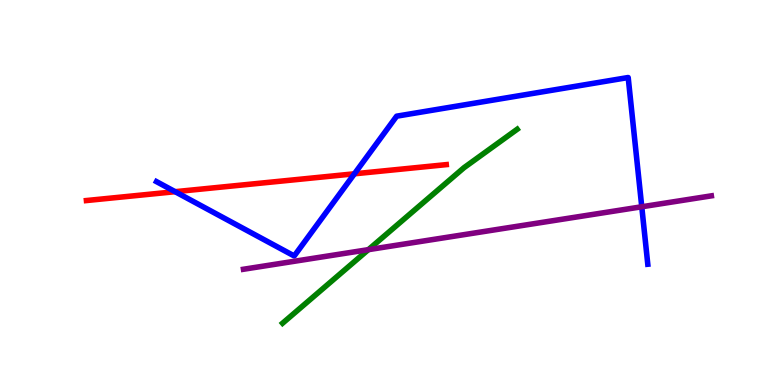[{'lines': ['blue', 'red'], 'intersections': [{'x': 2.26, 'y': 5.02}, {'x': 4.57, 'y': 5.49}]}, {'lines': ['green', 'red'], 'intersections': []}, {'lines': ['purple', 'red'], 'intersections': []}, {'lines': ['blue', 'green'], 'intersections': []}, {'lines': ['blue', 'purple'], 'intersections': [{'x': 8.28, 'y': 4.63}]}, {'lines': ['green', 'purple'], 'intersections': [{'x': 4.75, 'y': 3.52}]}]